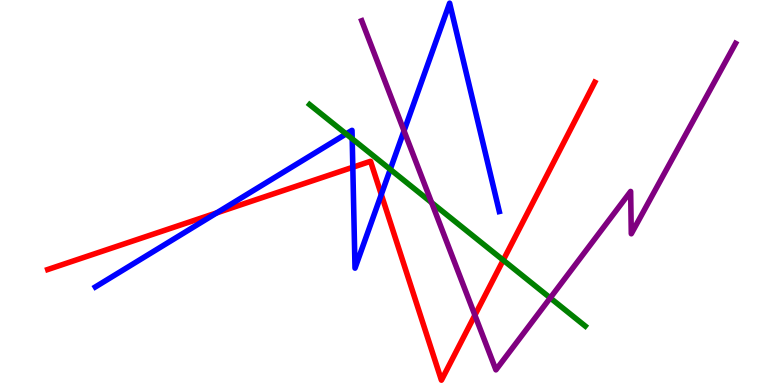[{'lines': ['blue', 'red'], 'intersections': [{'x': 2.8, 'y': 4.47}, {'x': 4.55, 'y': 5.66}, {'x': 4.92, 'y': 4.95}]}, {'lines': ['green', 'red'], 'intersections': [{'x': 6.49, 'y': 3.24}]}, {'lines': ['purple', 'red'], 'intersections': [{'x': 6.13, 'y': 1.81}]}, {'lines': ['blue', 'green'], 'intersections': [{'x': 4.47, 'y': 6.52}, {'x': 4.54, 'y': 6.39}, {'x': 5.04, 'y': 5.6}]}, {'lines': ['blue', 'purple'], 'intersections': [{'x': 5.21, 'y': 6.6}]}, {'lines': ['green', 'purple'], 'intersections': [{'x': 5.57, 'y': 4.74}, {'x': 7.1, 'y': 2.26}]}]